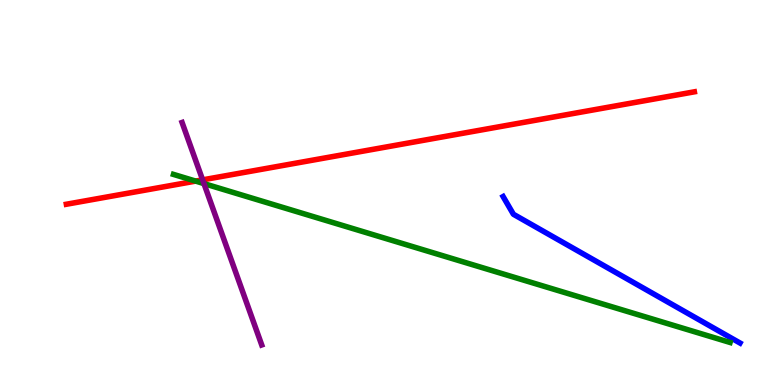[{'lines': ['blue', 'red'], 'intersections': []}, {'lines': ['green', 'red'], 'intersections': [{'x': 2.52, 'y': 5.3}]}, {'lines': ['purple', 'red'], 'intersections': [{'x': 2.61, 'y': 5.33}]}, {'lines': ['blue', 'green'], 'intersections': []}, {'lines': ['blue', 'purple'], 'intersections': []}, {'lines': ['green', 'purple'], 'intersections': [{'x': 2.63, 'y': 5.23}]}]